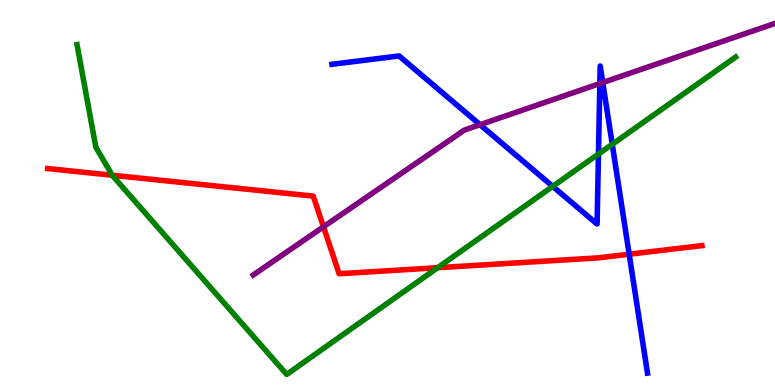[{'lines': ['blue', 'red'], 'intersections': [{'x': 8.12, 'y': 3.4}]}, {'lines': ['green', 'red'], 'intersections': [{'x': 1.45, 'y': 5.45}, {'x': 5.65, 'y': 3.05}]}, {'lines': ['purple', 'red'], 'intersections': [{'x': 4.17, 'y': 4.11}]}, {'lines': ['blue', 'green'], 'intersections': [{'x': 7.13, 'y': 5.16}, {'x': 7.72, 'y': 6.0}, {'x': 7.9, 'y': 6.25}]}, {'lines': ['blue', 'purple'], 'intersections': [{'x': 6.19, 'y': 6.76}, {'x': 7.74, 'y': 7.83}, {'x': 7.78, 'y': 7.86}]}, {'lines': ['green', 'purple'], 'intersections': []}]